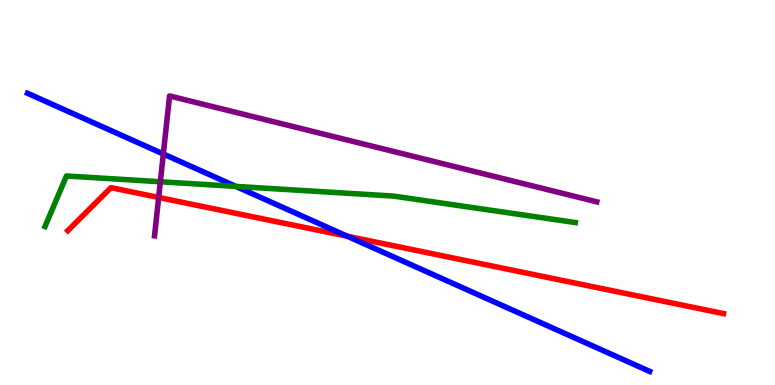[{'lines': ['blue', 'red'], 'intersections': [{'x': 4.48, 'y': 3.86}]}, {'lines': ['green', 'red'], 'intersections': []}, {'lines': ['purple', 'red'], 'intersections': [{'x': 2.05, 'y': 4.87}]}, {'lines': ['blue', 'green'], 'intersections': [{'x': 3.04, 'y': 5.16}]}, {'lines': ['blue', 'purple'], 'intersections': [{'x': 2.11, 'y': 6.0}]}, {'lines': ['green', 'purple'], 'intersections': [{'x': 2.07, 'y': 5.28}]}]